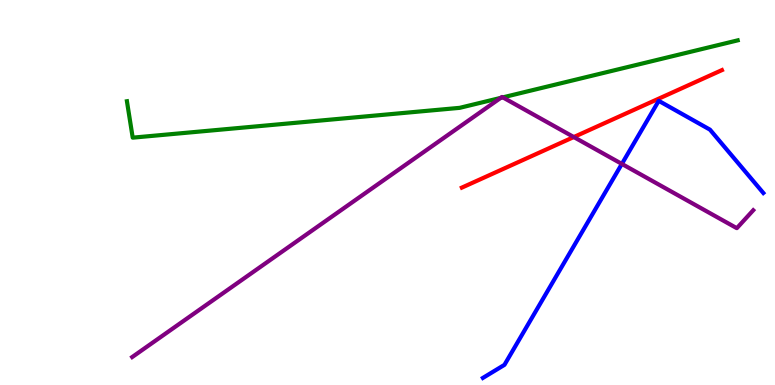[{'lines': ['blue', 'red'], 'intersections': []}, {'lines': ['green', 'red'], 'intersections': []}, {'lines': ['purple', 'red'], 'intersections': [{'x': 7.4, 'y': 6.44}]}, {'lines': ['blue', 'green'], 'intersections': []}, {'lines': ['blue', 'purple'], 'intersections': [{'x': 8.02, 'y': 5.74}]}, {'lines': ['green', 'purple'], 'intersections': [{'x': 6.46, 'y': 7.46}, {'x': 6.49, 'y': 7.47}]}]